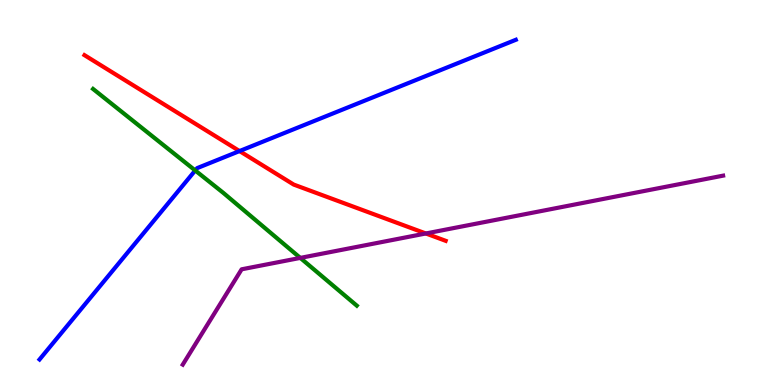[{'lines': ['blue', 'red'], 'intersections': [{'x': 3.09, 'y': 6.08}]}, {'lines': ['green', 'red'], 'intersections': []}, {'lines': ['purple', 'red'], 'intersections': [{'x': 5.49, 'y': 3.94}]}, {'lines': ['blue', 'green'], 'intersections': [{'x': 2.52, 'y': 5.57}]}, {'lines': ['blue', 'purple'], 'intersections': []}, {'lines': ['green', 'purple'], 'intersections': [{'x': 3.87, 'y': 3.3}]}]